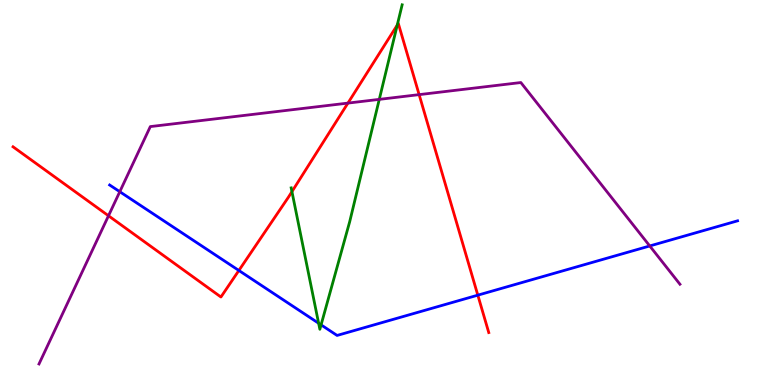[{'lines': ['blue', 'red'], 'intersections': [{'x': 3.08, 'y': 2.97}, {'x': 6.17, 'y': 2.33}]}, {'lines': ['green', 'red'], 'intersections': [{'x': 3.77, 'y': 5.02}, {'x': 5.13, 'y': 9.35}]}, {'lines': ['purple', 'red'], 'intersections': [{'x': 1.4, 'y': 4.4}, {'x': 4.49, 'y': 7.32}, {'x': 5.41, 'y': 7.54}]}, {'lines': ['blue', 'green'], 'intersections': [{'x': 4.11, 'y': 1.6}, {'x': 4.14, 'y': 1.56}]}, {'lines': ['blue', 'purple'], 'intersections': [{'x': 1.55, 'y': 5.02}, {'x': 8.38, 'y': 3.61}]}, {'lines': ['green', 'purple'], 'intersections': [{'x': 4.89, 'y': 7.42}]}]